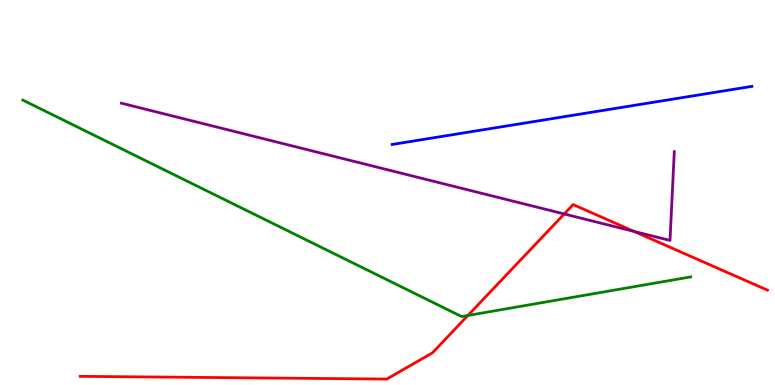[{'lines': ['blue', 'red'], 'intersections': []}, {'lines': ['green', 'red'], 'intersections': [{'x': 6.04, 'y': 1.81}]}, {'lines': ['purple', 'red'], 'intersections': [{'x': 7.28, 'y': 4.44}, {'x': 8.18, 'y': 3.99}]}, {'lines': ['blue', 'green'], 'intersections': []}, {'lines': ['blue', 'purple'], 'intersections': []}, {'lines': ['green', 'purple'], 'intersections': []}]